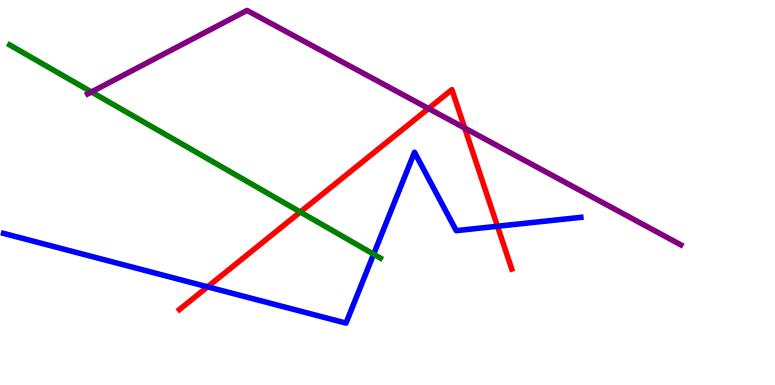[{'lines': ['blue', 'red'], 'intersections': [{'x': 2.68, 'y': 2.55}, {'x': 6.42, 'y': 4.12}]}, {'lines': ['green', 'red'], 'intersections': [{'x': 3.87, 'y': 4.49}]}, {'lines': ['purple', 'red'], 'intersections': [{'x': 5.53, 'y': 7.18}, {'x': 6.0, 'y': 6.67}]}, {'lines': ['blue', 'green'], 'intersections': [{'x': 4.82, 'y': 3.4}]}, {'lines': ['blue', 'purple'], 'intersections': []}, {'lines': ['green', 'purple'], 'intersections': [{'x': 1.18, 'y': 7.61}]}]